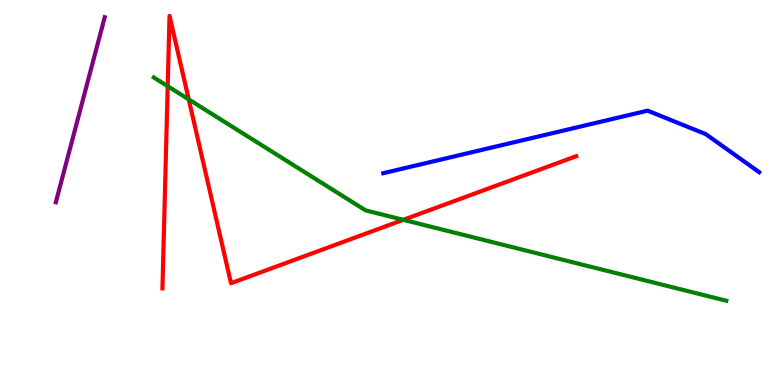[{'lines': ['blue', 'red'], 'intersections': []}, {'lines': ['green', 'red'], 'intersections': [{'x': 2.16, 'y': 7.76}, {'x': 2.44, 'y': 7.42}, {'x': 5.2, 'y': 4.29}]}, {'lines': ['purple', 'red'], 'intersections': []}, {'lines': ['blue', 'green'], 'intersections': []}, {'lines': ['blue', 'purple'], 'intersections': []}, {'lines': ['green', 'purple'], 'intersections': []}]